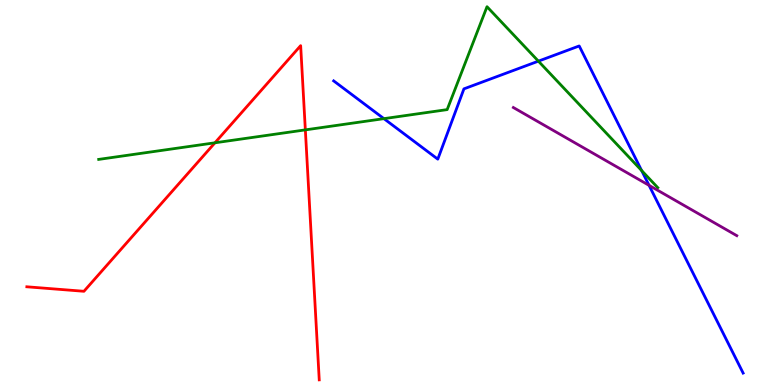[{'lines': ['blue', 'red'], 'intersections': []}, {'lines': ['green', 'red'], 'intersections': [{'x': 2.77, 'y': 6.29}, {'x': 3.94, 'y': 6.63}]}, {'lines': ['purple', 'red'], 'intersections': []}, {'lines': ['blue', 'green'], 'intersections': [{'x': 4.95, 'y': 6.92}, {'x': 6.95, 'y': 8.41}, {'x': 8.28, 'y': 5.57}]}, {'lines': ['blue', 'purple'], 'intersections': [{'x': 8.37, 'y': 5.19}]}, {'lines': ['green', 'purple'], 'intersections': []}]